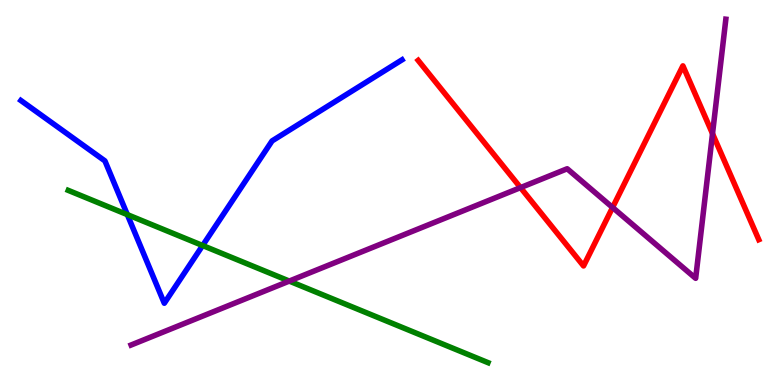[{'lines': ['blue', 'red'], 'intersections': []}, {'lines': ['green', 'red'], 'intersections': []}, {'lines': ['purple', 'red'], 'intersections': [{'x': 6.72, 'y': 5.13}, {'x': 7.9, 'y': 4.61}, {'x': 9.19, 'y': 6.53}]}, {'lines': ['blue', 'green'], 'intersections': [{'x': 1.64, 'y': 4.43}, {'x': 2.61, 'y': 3.62}]}, {'lines': ['blue', 'purple'], 'intersections': []}, {'lines': ['green', 'purple'], 'intersections': [{'x': 3.73, 'y': 2.7}]}]